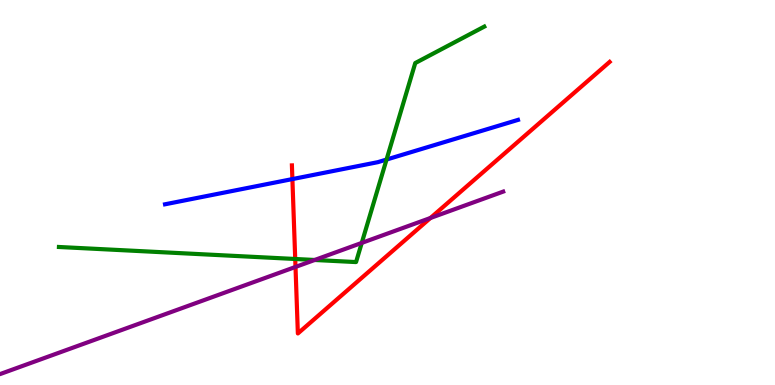[{'lines': ['blue', 'red'], 'intersections': [{'x': 3.77, 'y': 5.35}]}, {'lines': ['green', 'red'], 'intersections': [{'x': 3.81, 'y': 3.27}]}, {'lines': ['purple', 'red'], 'intersections': [{'x': 3.81, 'y': 3.07}, {'x': 5.55, 'y': 4.34}]}, {'lines': ['blue', 'green'], 'intersections': [{'x': 4.99, 'y': 5.86}]}, {'lines': ['blue', 'purple'], 'intersections': []}, {'lines': ['green', 'purple'], 'intersections': [{'x': 4.06, 'y': 3.25}, {'x': 4.67, 'y': 3.69}]}]